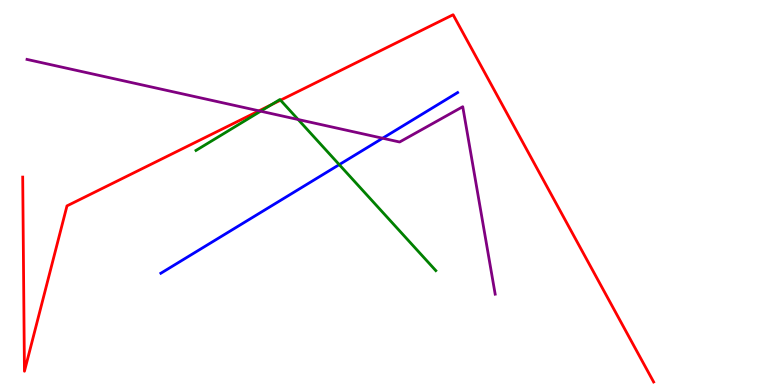[{'lines': ['blue', 'red'], 'intersections': []}, {'lines': ['green', 'red'], 'intersections': [{'x': 3.5, 'y': 7.28}, {'x': 3.62, 'y': 7.4}]}, {'lines': ['purple', 'red'], 'intersections': [{'x': 3.34, 'y': 7.12}]}, {'lines': ['blue', 'green'], 'intersections': [{'x': 4.38, 'y': 5.72}]}, {'lines': ['blue', 'purple'], 'intersections': [{'x': 4.94, 'y': 6.41}]}, {'lines': ['green', 'purple'], 'intersections': [{'x': 3.36, 'y': 7.11}, {'x': 3.85, 'y': 6.9}]}]